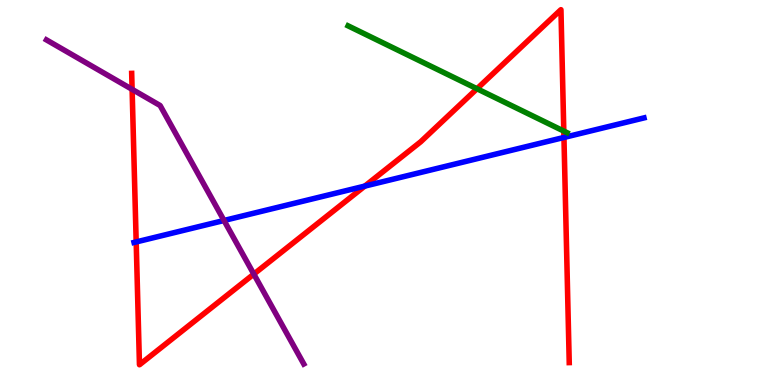[{'lines': ['blue', 'red'], 'intersections': [{'x': 1.76, 'y': 3.72}, {'x': 4.71, 'y': 5.17}, {'x': 7.28, 'y': 6.43}]}, {'lines': ['green', 'red'], 'intersections': [{'x': 6.15, 'y': 7.69}, {'x': 7.27, 'y': 6.59}]}, {'lines': ['purple', 'red'], 'intersections': [{'x': 1.7, 'y': 7.68}, {'x': 3.28, 'y': 2.88}]}, {'lines': ['blue', 'green'], 'intersections': []}, {'lines': ['blue', 'purple'], 'intersections': [{'x': 2.89, 'y': 4.27}]}, {'lines': ['green', 'purple'], 'intersections': []}]